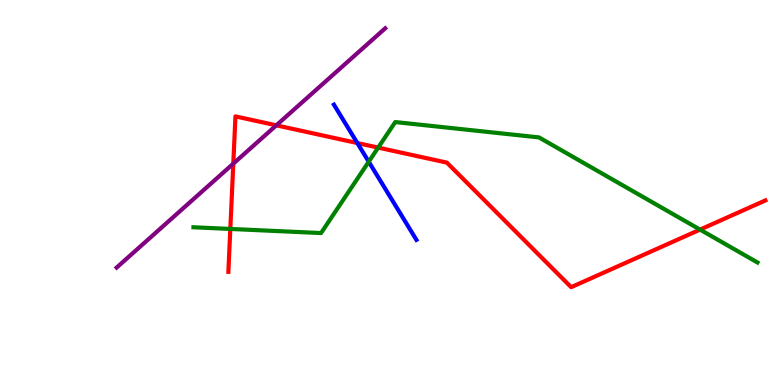[{'lines': ['blue', 'red'], 'intersections': [{'x': 4.61, 'y': 6.28}]}, {'lines': ['green', 'red'], 'intersections': [{'x': 2.97, 'y': 4.05}, {'x': 4.88, 'y': 6.17}, {'x': 9.03, 'y': 4.04}]}, {'lines': ['purple', 'red'], 'intersections': [{'x': 3.01, 'y': 5.75}, {'x': 3.57, 'y': 6.74}]}, {'lines': ['blue', 'green'], 'intersections': [{'x': 4.76, 'y': 5.8}]}, {'lines': ['blue', 'purple'], 'intersections': []}, {'lines': ['green', 'purple'], 'intersections': []}]